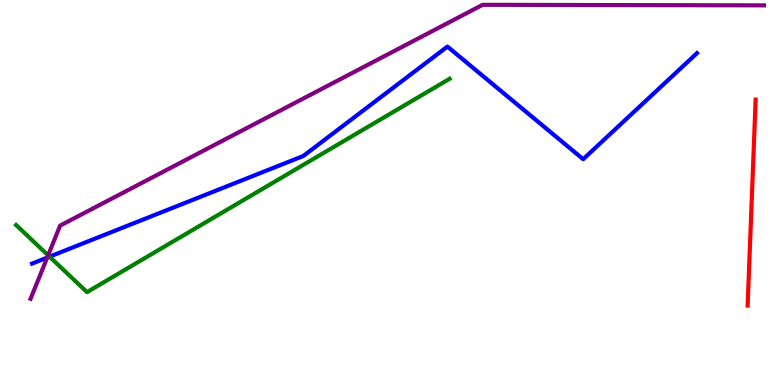[{'lines': ['blue', 'red'], 'intersections': []}, {'lines': ['green', 'red'], 'intersections': []}, {'lines': ['purple', 'red'], 'intersections': []}, {'lines': ['blue', 'green'], 'intersections': [{'x': 0.639, 'y': 3.33}]}, {'lines': ['blue', 'purple'], 'intersections': [{'x': 0.609, 'y': 3.31}]}, {'lines': ['green', 'purple'], 'intersections': [{'x': 0.621, 'y': 3.37}]}]